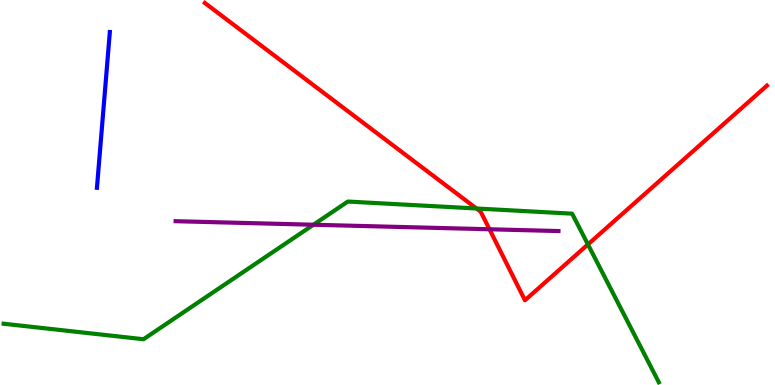[{'lines': ['blue', 'red'], 'intersections': []}, {'lines': ['green', 'red'], 'intersections': [{'x': 6.15, 'y': 4.58}, {'x': 7.59, 'y': 3.65}]}, {'lines': ['purple', 'red'], 'intersections': [{'x': 6.32, 'y': 4.04}]}, {'lines': ['blue', 'green'], 'intersections': []}, {'lines': ['blue', 'purple'], 'intersections': []}, {'lines': ['green', 'purple'], 'intersections': [{'x': 4.04, 'y': 4.16}]}]